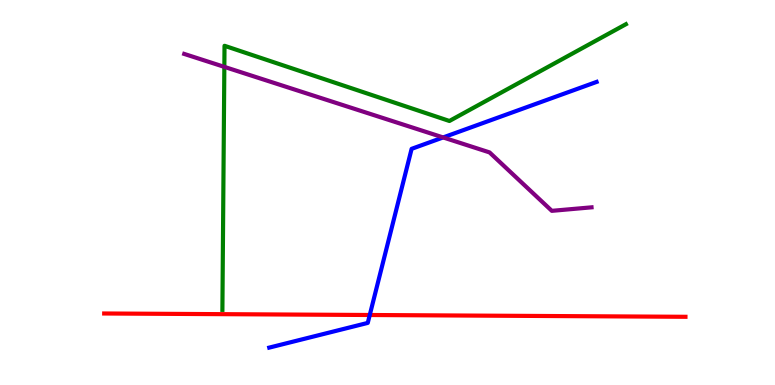[{'lines': ['blue', 'red'], 'intersections': [{'x': 4.77, 'y': 1.82}]}, {'lines': ['green', 'red'], 'intersections': []}, {'lines': ['purple', 'red'], 'intersections': []}, {'lines': ['blue', 'green'], 'intersections': []}, {'lines': ['blue', 'purple'], 'intersections': [{'x': 5.72, 'y': 6.43}]}, {'lines': ['green', 'purple'], 'intersections': [{'x': 2.89, 'y': 8.26}]}]